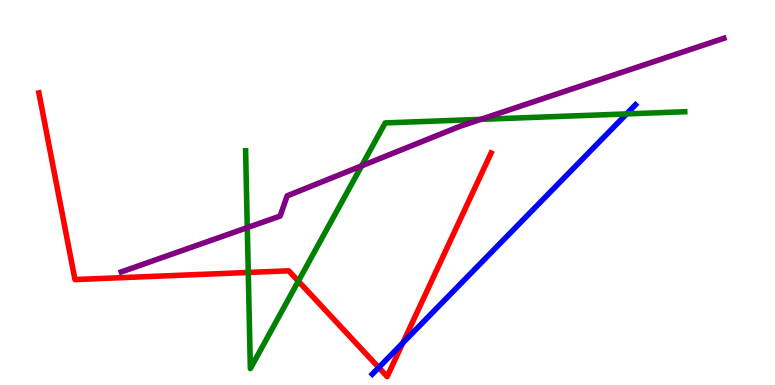[{'lines': ['blue', 'red'], 'intersections': [{'x': 4.89, 'y': 0.453}, {'x': 5.2, 'y': 1.09}]}, {'lines': ['green', 'red'], 'intersections': [{'x': 3.2, 'y': 2.92}, {'x': 3.85, 'y': 2.7}]}, {'lines': ['purple', 'red'], 'intersections': []}, {'lines': ['blue', 'green'], 'intersections': [{'x': 8.08, 'y': 7.04}]}, {'lines': ['blue', 'purple'], 'intersections': []}, {'lines': ['green', 'purple'], 'intersections': [{'x': 3.19, 'y': 4.09}, {'x': 4.67, 'y': 5.69}, {'x': 6.2, 'y': 6.9}]}]